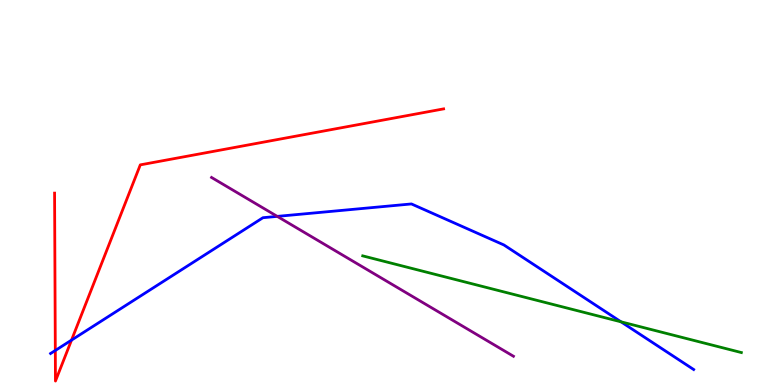[{'lines': ['blue', 'red'], 'intersections': [{'x': 0.714, 'y': 0.897}, {'x': 0.923, 'y': 1.17}]}, {'lines': ['green', 'red'], 'intersections': []}, {'lines': ['purple', 'red'], 'intersections': []}, {'lines': ['blue', 'green'], 'intersections': [{'x': 8.01, 'y': 1.64}]}, {'lines': ['blue', 'purple'], 'intersections': [{'x': 3.58, 'y': 4.38}]}, {'lines': ['green', 'purple'], 'intersections': []}]